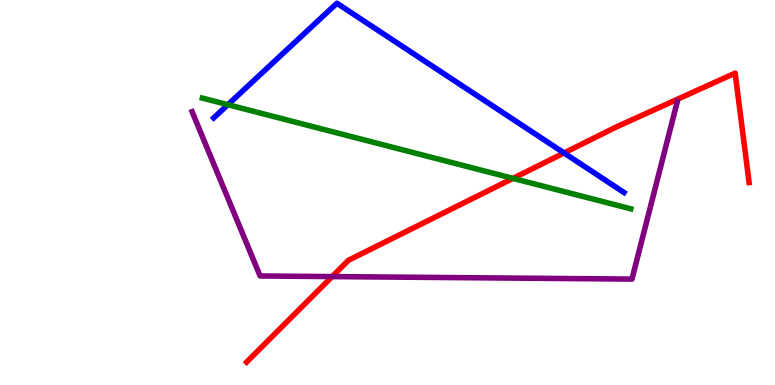[{'lines': ['blue', 'red'], 'intersections': [{'x': 7.28, 'y': 6.03}]}, {'lines': ['green', 'red'], 'intersections': [{'x': 6.62, 'y': 5.37}]}, {'lines': ['purple', 'red'], 'intersections': [{'x': 4.29, 'y': 2.82}]}, {'lines': ['blue', 'green'], 'intersections': [{'x': 2.94, 'y': 7.28}]}, {'lines': ['blue', 'purple'], 'intersections': []}, {'lines': ['green', 'purple'], 'intersections': []}]